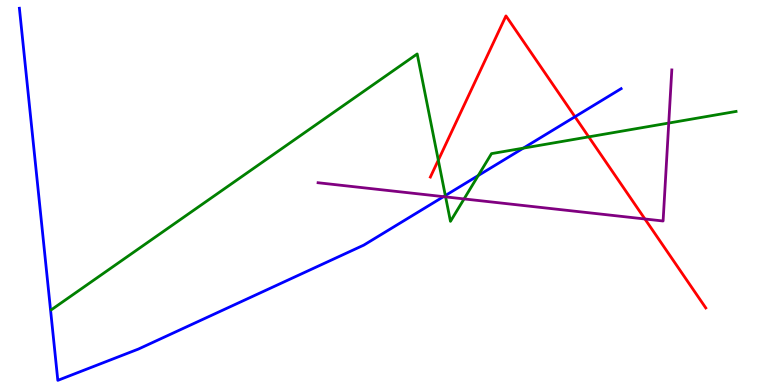[{'lines': ['blue', 'red'], 'intersections': [{'x': 7.42, 'y': 6.97}]}, {'lines': ['green', 'red'], 'intersections': [{'x': 5.66, 'y': 5.84}, {'x': 7.6, 'y': 6.45}]}, {'lines': ['purple', 'red'], 'intersections': [{'x': 8.32, 'y': 4.31}]}, {'lines': ['blue', 'green'], 'intersections': [{'x': 5.75, 'y': 4.92}, {'x': 6.17, 'y': 5.44}, {'x': 6.75, 'y': 6.15}]}, {'lines': ['blue', 'purple'], 'intersections': [{'x': 5.72, 'y': 4.89}]}, {'lines': ['green', 'purple'], 'intersections': [{'x': 5.75, 'y': 4.89}, {'x': 5.99, 'y': 4.83}, {'x': 8.63, 'y': 6.8}]}]